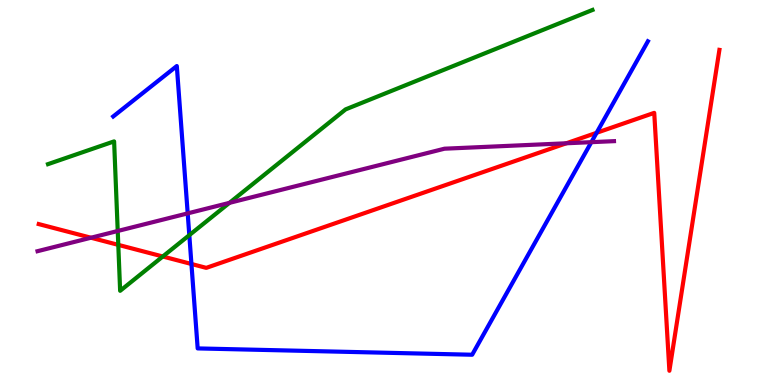[{'lines': ['blue', 'red'], 'intersections': [{'x': 2.47, 'y': 3.14}, {'x': 7.7, 'y': 6.55}]}, {'lines': ['green', 'red'], 'intersections': [{'x': 1.53, 'y': 3.64}, {'x': 2.1, 'y': 3.34}]}, {'lines': ['purple', 'red'], 'intersections': [{'x': 1.17, 'y': 3.83}, {'x': 7.31, 'y': 6.28}]}, {'lines': ['blue', 'green'], 'intersections': [{'x': 2.44, 'y': 3.89}]}, {'lines': ['blue', 'purple'], 'intersections': [{'x': 2.42, 'y': 4.46}, {'x': 7.63, 'y': 6.31}]}, {'lines': ['green', 'purple'], 'intersections': [{'x': 1.52, 'y': 4.0}, {'x': 2.96, 'y': 4.73}]}]